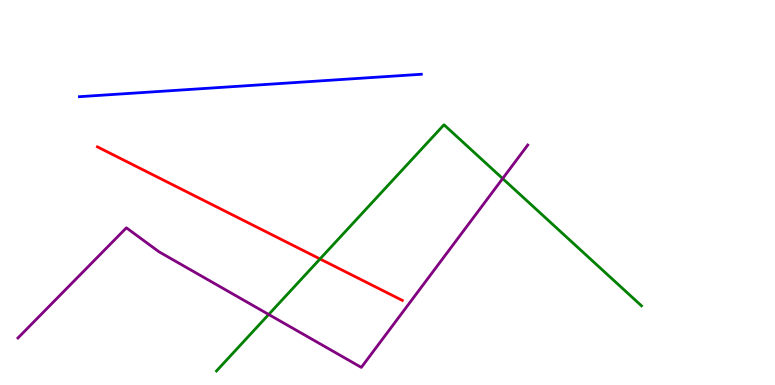[{'lines': ['blue', 'red'], 'intersections': []}, {'lines': ['green', 'red'], 'intersections': [{'x': 4.13, 'y': 3.27}]}, {'lines': ['purple', 'red'], 'intersections': []}, {'lines': ['blue', 'green'], 'intersections': []}, {'lines': ['blue', 'purple'], 'intersections': []}, {'lines': ['green', 'purple'], 'intersections': [{'x': 3.47, 'y': 1.83}, {'x': 6.49, 'y': 5.36}]}]